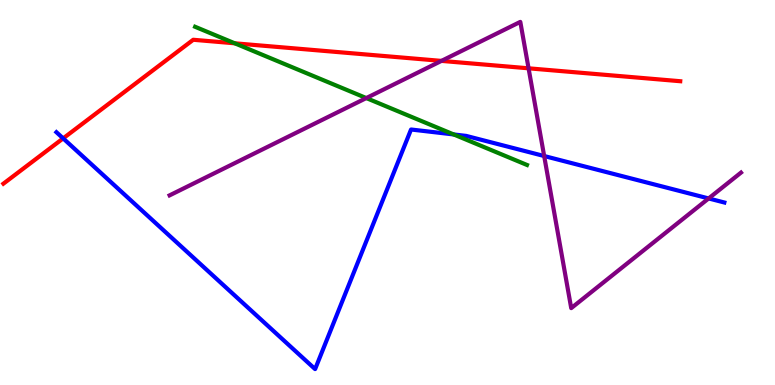[{'lines': ['blue', 'red'], 'intersections': [{'x': 0.815, 'y': 6.41}]}, {'lines': ['green', 'red'], 'intersections': [{'x': 3.03, 'y': 8.88}]}, {'lines': ['purple', 'red'], 'intersections': [{'x': 5.7, 'y': 8.42}, {'x': 6.82, 'y': 8.23}]}, {'lines': ['blue', 'green'], 'intersections': [{'x': 5.85, 'y': 6.51}]}, {'lines': ['blue', 'purple'], 'intersections': [{'x': 7.02, 'y': 5.95}, {'x': 9.14, 'y': 4.85}]}, {'lines': ['green', 'purple'], 'intersections': [{'x': 4.73, 'y': 7.45}]}]